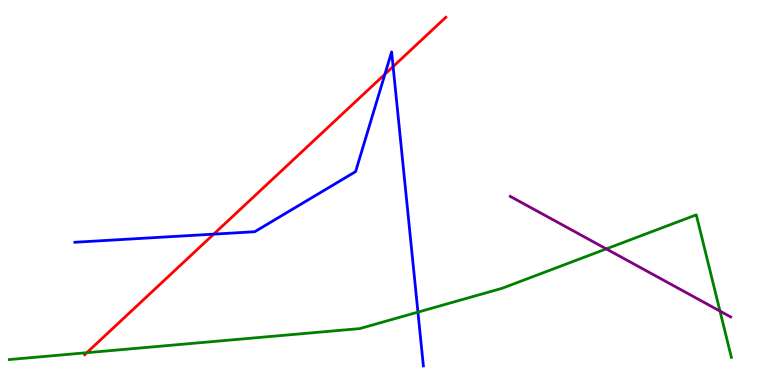[{'lines': ['blue', 'red'], 'intersections': [{'x': 2.76, 'y': 3.92}, {'x': 4.97, 'y': 8.07}, {'x': 5.07, 'y': 8.27}]}, {'lines': ['green', 'red'], 'intersections': [{'x': 1.12, 'y': 0.839}]}, {'lines': ['purple', 'red'], 'intersections': []}, {'lines': ['blue', 'green'], 'intersections': [{'x': 5.39, 'y': 1.89}]}, {'lines': ['blue', 'purple'], 'intersections': []}, {'lines': ['green', 'purple'], 'intersections': [{'x': 7.82, 'y': 3.54}, {'x': 9.29, 'y': 1.92}]}]